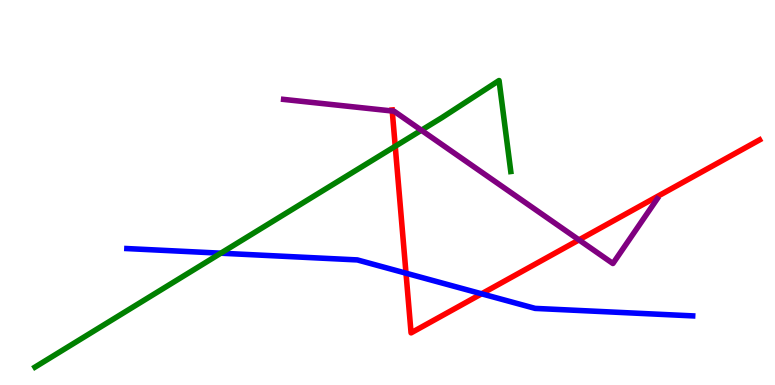[{'lines': ['blue', 'red'], 'intersections': [{'x': 5.24, 'y': 2.9}, {'x': 6.21, 'y': 2.37}]}, {'lines': ['green', 'red'], 'intersections': [{'x': 5.1, 'y': 6.2}]}, {'lines': ['purple', 'red'], 'intersections': [{'x': 5.06, 'y': 7.12}, {'x': 7.47, 'y': 3.77}]}, {'lines': ['blue', 'green'], 'intersections': [{'x': 2.85, 'y': 3.42}]}, {'lines': ['blue', 'purple'], 'intersections': []}, {'lines': ['green', 'purple'], 'intersections': [{'x': 5.44, 'y': 6.62}]}]